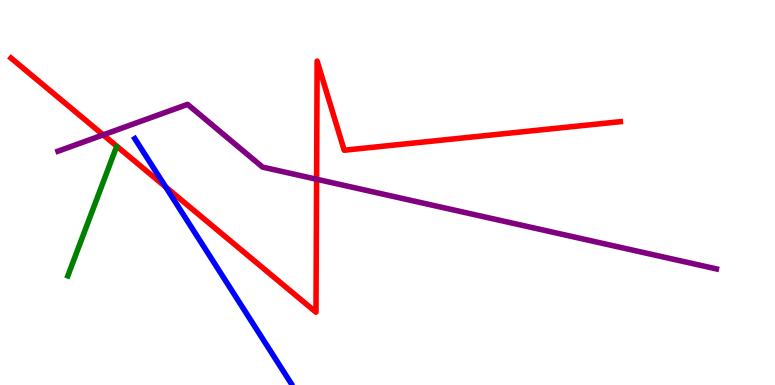[{'lines': ['blue', 'red'], 'intersections': [{'x': 2.14, 'y': 5.14}]}, {'lines': ['green', 'red'], 'intersections': []}, {'lines': ['purple', 'red'], 'intersections': [{'x': 1.33, 'y': 6.5}, {'x': 4.09, 'y': 5.34}]}, {'lines': ['blue', 'green'], 'intersections': []}, {'lines': ['blue', 'purple'], 'intersections': []}, {'lines': ['green', 'purple'], 'intersections': []}]